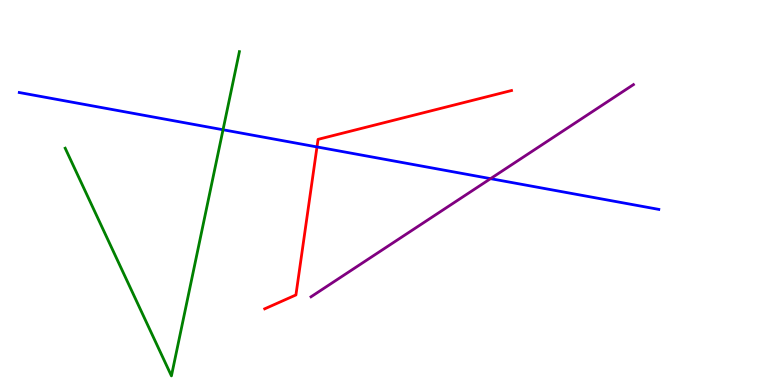[{'lines': ['blue', 'red'], 'intersections': [{'x': 4.09, 'y': 6.18}]}, {'lines': ['green', 'red'], 'intersections': []}, {'lines': ['purple', 'red'], 'intersections': []}, {'lines': ['blue', 'green'], 'intersections': [{'x': 2.88, 'y': 6.63}]}, {'lines': ['blue', 'purple'], 'intersections': [{'x': 6.33, 'y': 5.36}]}, {'lines': ['green', 'purple'], 'intersections': []}]